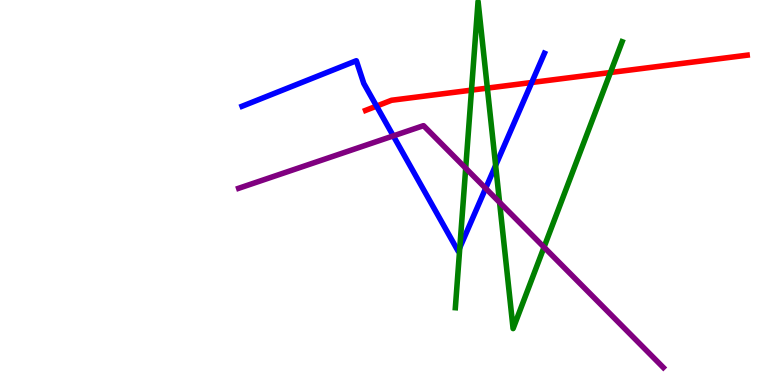[{'lines': ['blue', 'red'], 'intersections': [{'x': 4.86, 'y': 7.24}, {'x': 6.86, 'y': 7.86}]}, {'lines': ['green', 'red'], 'intersections': [{'x': 6.08, 'y': 7.66}, {'x': 6.29, 'y': 7.71}, {'x': 7.88, 'y': 8.12}]}, {'lines': ['purple', 'red'], 'intersections': []}, {'lines': ['blue', 'green'], 'intersections': [{'x': 5.93, 'y': 3.57}, {'x': 6.4, 'y': 5.7}]}, {'lines': ['blue', 'purple'], 'intersections': [{'x': 5.07, 'y': 6.47}, {'x': 6.27, 'y': 5.11}]}, {'lines': ['green', 'purple'], 'intersections': [{'x': 6.01, 'y': 5.63}, {'x': 6.45, 'y': 4.74}, {'x': 7.02, 'y': 3.58}]}]